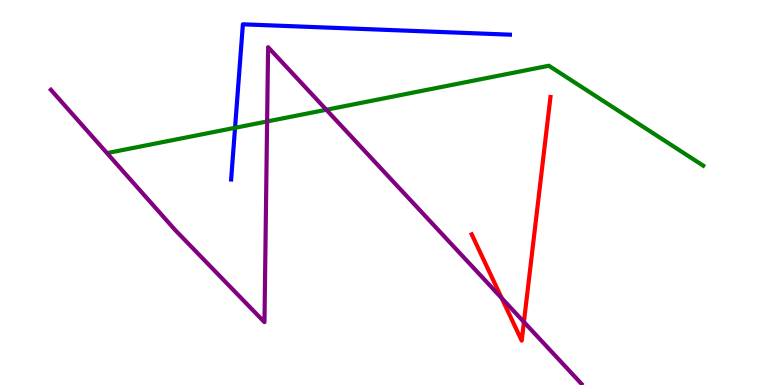[{'lines': ['blue', 'red'], 'intersections': []}, {'lines': ['green', 'red'], 'intersections': []}, {'lines': ['purple', 'red'], 'intersections': [{'x': 6.47, 'y': 2.26}, {'x': 6.76, 'y': 1.64}]}, {'lines': ['blue', 'green'], 'intersections': [{'x': 3.03, 'y': 6.68}]}, {'lines': ['blue', 'purple'], 'intersections': []}, {'lines': ['green', 'purple'], 'intersections': [{'x': 3.45, 'y': 6.85}, {'x': 4.21, 'y': 7.15}]}]